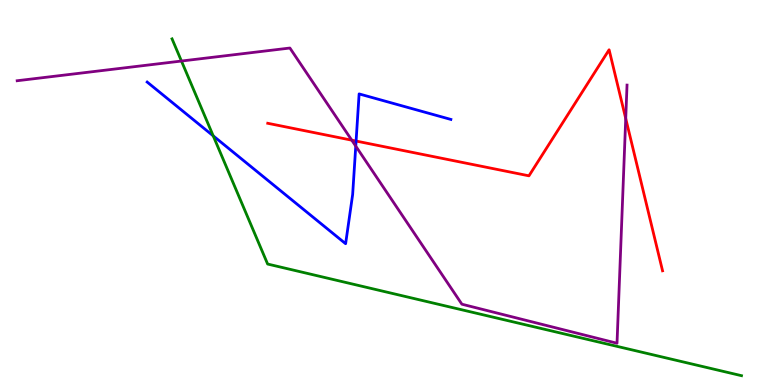[{'lines': ['blue', 'red'], 'intersections': [{'x': 4.59, 'y': 6.34}]}, {'lines': ['green', 'red'], 'intersections': []}, {'lines': ['purple', 'red'], 'intersections': [{'x': 4.54, 'y': 6.36}, {'x': 8.07, 'y': 6.92}]}, {'lines': ['blue', 'green'], 'intersections': [{'x': 2.75, 'y': 6.47}]}, {'lines': ['blue', 'purple'], 'intersections': [{'x': 4.59, 'y': 6.2}]}, {'lines': ['green', 'purple'], 'intersections': [{'x': 2.34, 'y': 8.41}]}]